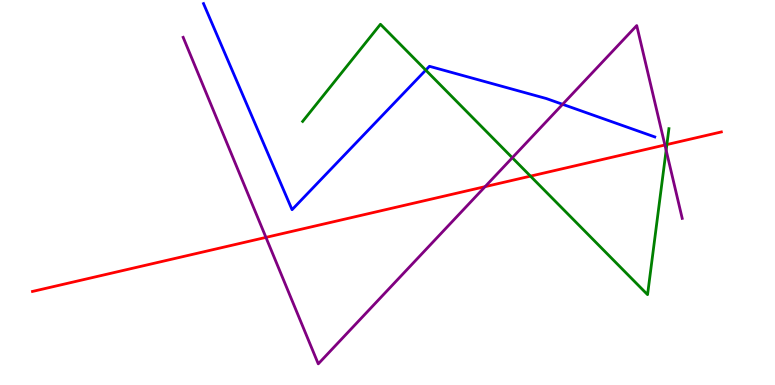[{'lines': ['blue', 'red'], 'intersections': []}, {'lines': ['green', 'red'], 'intersections': [{'x': 6.84, 'y': 5.42}, {'x': 8.6, 'y': 6.25}]}, {'lines': ['purple', 'red'], 'intersections': [{'x': 3.43, 'y': 3.83}, {'x': 6.26, 'y': 5.15}, {'x': 8.58, 'y': 6.23}]}, {'lines': ['blue', 'green'], 'intersections': [{'x': 5.49, 'y': 8.18}]}, {'lines': ['blue', 'purple'], 'intersections': [{'x': 7.26, 'y': 7.29}]}, {'lines': ['green', 'purple'], 'intersections': [{'x': 6.61, 'y': 5.9}, {'x': 8.6, 'y': 6.1}]}]